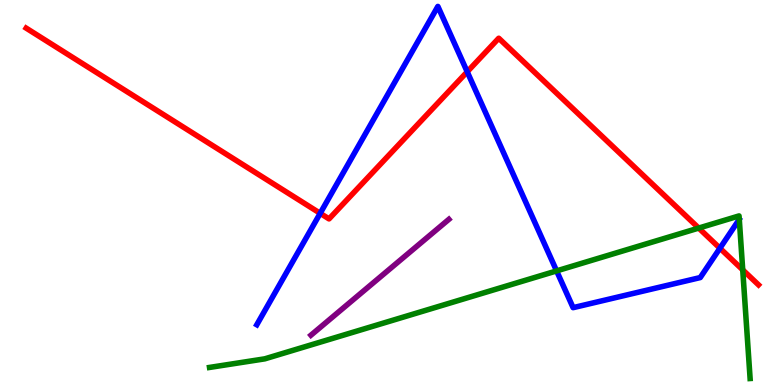[{'lines': ['blue', 'red'], 'intersections': [{'x': 4.13, 'y': 4.46}, {'x': 6.03, 'y': 8.14}, {'x': 9.29, 'y': 3.55}]}, {'lines': ['green', 'red'], 'intersections': [{'x': 9.02, 'y': 4.08}, {'x': 9.58, 'y': 2.99}]}, {'lines': ['purple', 'red'], 'intersections': []}, {'lines': ['blue', 'green'], 'intersections': [{'x': 7.18, 'y': 2.96}]}, {'lines': ['blue', 'purple'], 'intersections': []}, {'lines': ['green', 'purple'], 'intersections': []}]